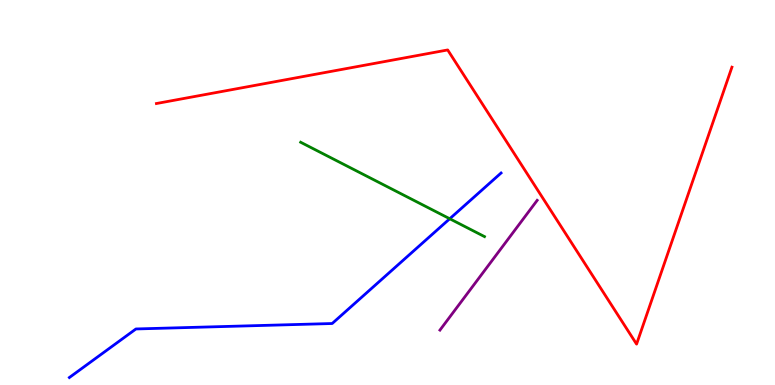[{'lines': ['blue', 'red'], 'intersections': []}, {'lines': ['green', 'red'], 'intersections': []}, {'lines': ['purple', 'red'], 'intersections': []}, {'lines': ['blue', 'green'], 'intersections': [{'x': 5.8, 'y': 4.32}]}, {'lines': ['blue', 'purple'], 'intersections': []}, {'lines': ['green', 'purple'], 'intersections': []}]